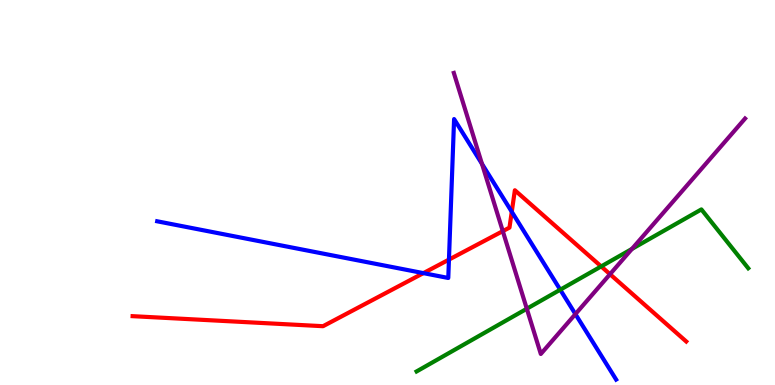[{'lines': ['blue', 'red'], 'intersections': [{'x': 5.46, 'y': 2.91}, {'x': 5.79, 'y': 3.26}, {'x': 6.6, 'y': 4.5}]}, {'lines': ['green', 'red'], 'intersections': [{'x': 7.76, 'y': 3.08}]}, {'lines': ['purple', 'red'], 'intersections': [{'x': 6.49, 'y': 4.0}, {'x': 7.87, 'y': 2.88}]}, {'lines': ['blue', 'green'], 'intersections': [{'x': 7.23, 'y': 2.47}]}, {'lines': ['blue', 'purple'], 'intersections': [{'x': 6.22, 'y': 5.74}, {'x': 7.42, 'y': 1.84}]}, {'lines': ['green', 'purple'], 'intersections': [{'x': 6.8, 'y': 1.98}, {'x': 8.15, 'y': 3.53}]}]